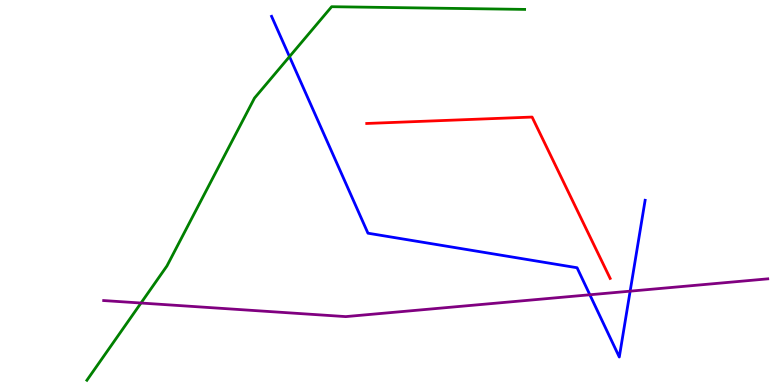[{'lines': ['blue', 'red'], 'intersections': []}, {'lines': ['green', 'red'], 'intersections': []}, {'lines': ['purple', 'red'], 'intersections': []}, {'lines': ['blue', 'green'], 'intersections': [{'x': 3.74, 'y': 8.53}]}, {'lines': ['blue', 'purple'], 'intersections': [{'x': 7.61, 'y': 2.34}, {'x': 8.13, 'y': 2.44}]}, {'lines': ['green', 'purple'], 'intersections': [{'x': 1.82, 'y': 2.13}]}]